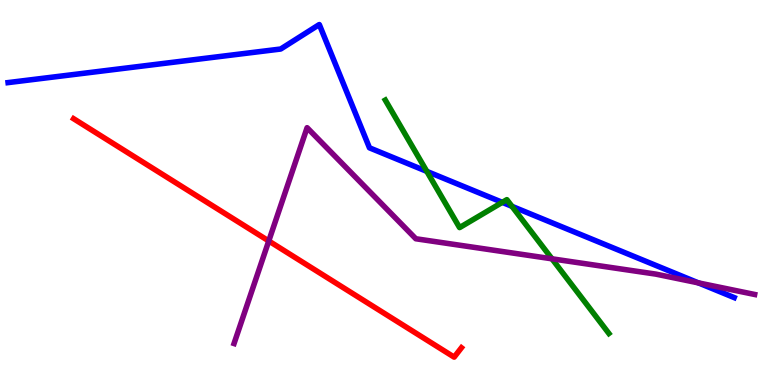[{'lines': ['blue', 'red'], 'intersections': []}, {'lines': ['green', 'red'], 'intersections': []}, {'lines': ['purple', 'red'], 'intersections': [{'x': 3.47, 'y': 3.74}]}, {'lines': ['blue', 'green'], 'intersections': [{'x': 5.51, 'y': 5.55}, {'x': 6.48, 'y': 4.74}, {'x': 6.61, 'y': 4.64}]}, {'lines': ['blue', 'purple'], 'intersections': [{'x': 9.01, 'y': 2.65}]}, {'lines': ['green', 'purple'], 'intersections': [{'x': 7.12, 'y': 3.28}]}]